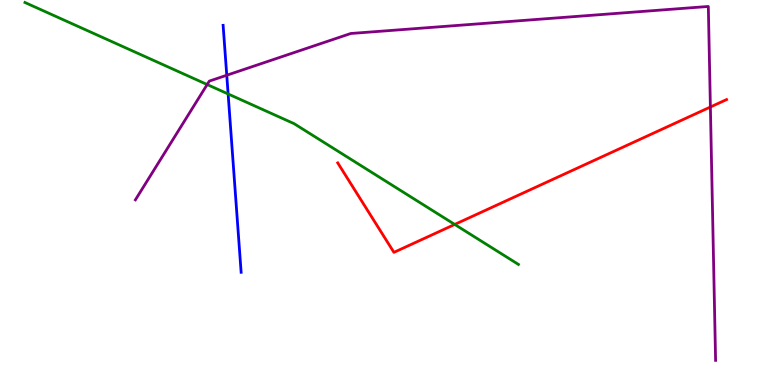[{'lines': ['blue', 'red'], 'intersections': []}, {'lines': ['green', 'red'], 'intersections': [{'x': 5.87, 'y': 4.17}]}, {'lines': ['purple', 'red'], 'intersections': [{'x': 9.17, 'y': 7.22}]}, {'lines': ['blue', 'green'], 'intersections': [{'x': 2.94, 'y': 7.56}]}, {'lines': ['blue', 'purple'], 'intersections': [{'x': 2.93, 'y': 8.05}]}, {'lines': ['green', 'purple'], 'intersections': [{'x': 2.67, 'y': 7.8}]}]